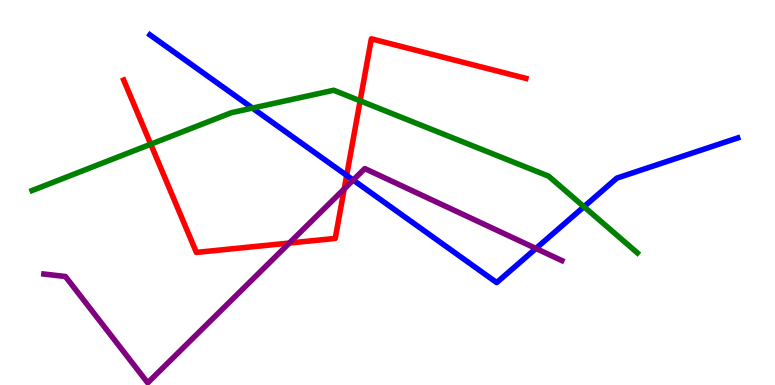[{'lines': ['blue', 'red'], 'intersections': [{'x': 4.47, 'y': 5.44}]}, {'lines': ['green', 'red'], 'intersections': [{'x': 1.95, 'y': 6.25}, {'x': 4.65, 'y': 7.38}]}, {'lines': ['purple', 'red'], 'intersections': [{'x': 3.73, 'y': 3.69}, {'x': 4.44, 'y': 5.09}]}, {'lines': ['blue', 'green'], 'intersections': [{'x': 3.26, 'y': 7.19}, {'x': 7.53, 'y': 4.63}]}, {'lines': ['blue', 'purple'], 'intersections': [{'x': 4.56, 'y': 5.32}, {'x': 6.92, 'y': 3.55}]}, {'lines': ['green', 'purple'], 'intersections': []}]